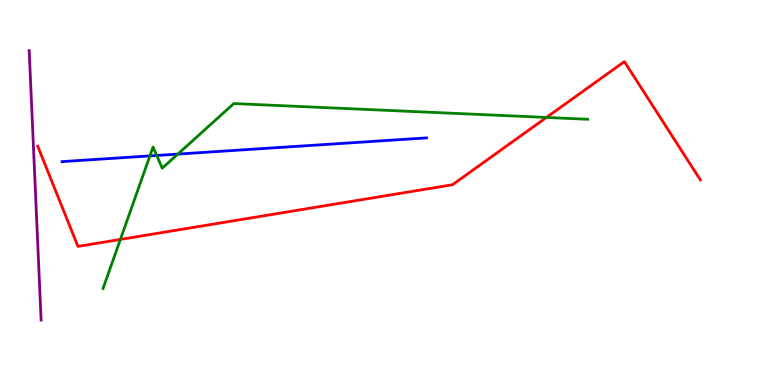[{'lines': ['blue', 'red'], 'intersections': []}, {'lines': ['green', 'red'], 'intersections': [{'x': 1.55, 'y': 3.78}, {'x': 7.05, 'y': 6.95}]}, {'lines': ['purple', 'red'], 'intersections': []}, {'lines': ['blue', 'green'], 'intersections': [{'x': 1.93, 'y': 5.95}, {'x': 2.02, 'y': 5.96}, {'x': 2.29, 'y': 6.0}]}, {'lines': ['blue', 'purple'], 'intersections': []}, {'lines': ['green', 'purple'], 'intersections': []}]